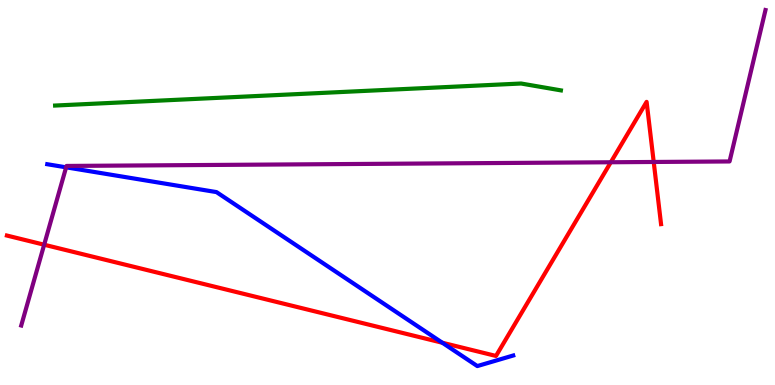[{'lines': ['blue', 'red'], 'intersections': [{'x': 5.71, 'y': 1.1}]}, {'lines': ['green', 'red'], 'intersections': []}, {'lines': ['purple', 'red'], 'intersections': [{'x': 0.57, 'y': 3.64}, {'x': 7.88, 'y': 5.79}, {'x': 8.44, 'y': 5.79}]}, {'lines': ['blue', 'green'], 'intersections': []}, {'lines': ['blue', 'purple'], 'intersections': [{'x': 0.853, 'y': 5.65}]}, {'lines': ['green', 'purple'], 'intersections': []}]